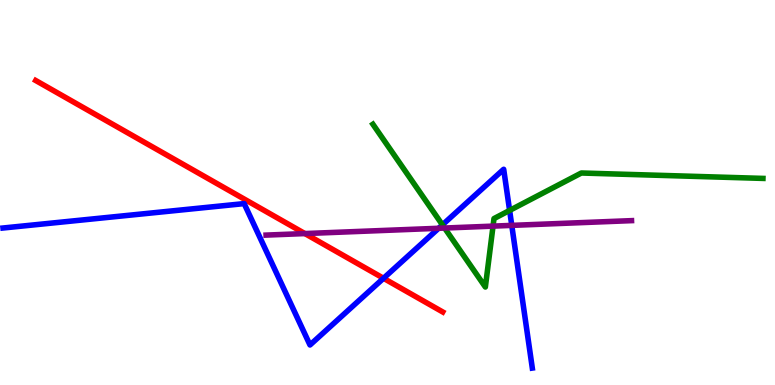[{'lines': ['blue', 'red'], 'intersections': [{'x': 4.95, 'y': 2.77}]}, {'lines': ['green', 'red'], 'intersections': []}, {'lines': ['purple', 'red'], 'intersections': [{'x': 3.93, 'y': 3.93}]}, {'lines': ['blue', 'green'], 'intersections': [{'x': 5.71, 'y': 4.16}, {'x': 6.58, 'y': 4.53}]}, {'lines': ['blue', 'purple'], 'intersections': [{'x': 5.66, 'y': 4.07}, {'x': 6.6, 'y': 4.15}]}, {'lines': ['green', 'purple'], 'intersections': [{'x': 5.74, 'y': 4.08}, {'x': 6.36, 'y': 4.13}]}]